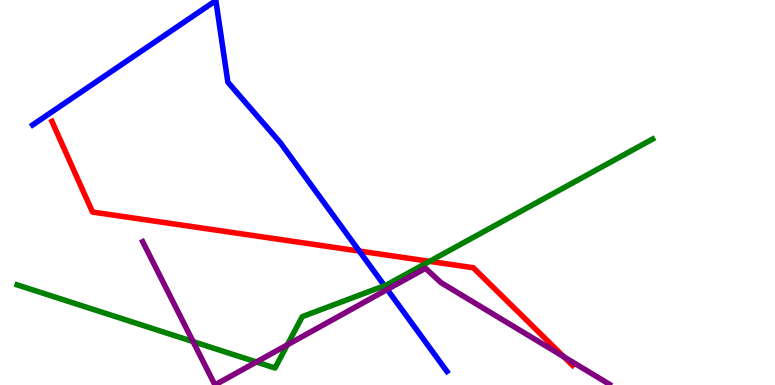[{'lines': ['blue', 'red'], 'intersections': [{'x': 4.64, 'y': 3.48}]}, {'lines': ['green', 'red'], 'intersections': [{'x': 5.54, 'y': 3.21}]}, {'lines': ['purple', 'red'], 'intersections': [{'x': 7.27, 'y': 0.734}]}, {'lines': ['blue', 'green'], 'intersections': [{'x': 4.96, 'y': 2.58}]}, {'lines': ['blue', 'purple'], 'intersections': [{'x': 5.0, 'y': 2.48}]}, {'lines': ['green', 'purple'], 'intersections': [{'x': 2.49, 'y': 1.13}, {'x': 3.31, 'y': 0.598}, {'x': 3.71, 'y': 1.04}]}]